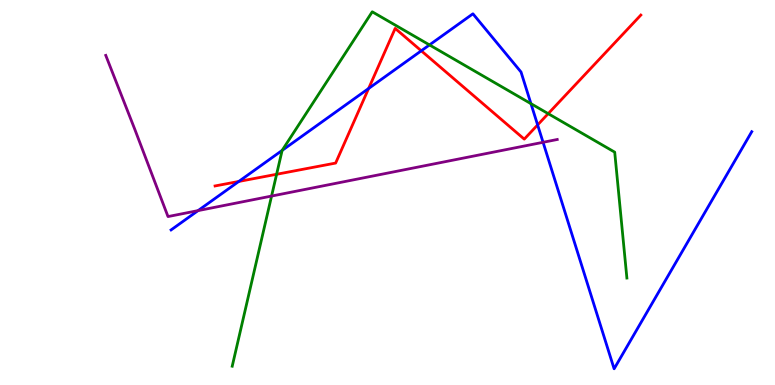[{'lines': ['blue', 'red'], 'intersections': [{'x': 3.08, 'y': 5.29}, {'x': 4.76, 'y': 7.7}, {'x': 5.44, 'y': 8.68}, {'x': 6.94, 'y': 6.76}]}, {'lines': ['green', 'red'], 'intersections': [{'x': 3.57, 'y': 5.47}, {'x': 7.07, 'y': 7.05}]}, {'lines': ['purple', 'red'], 'intersections': []}, {'lines': ['blue', 'green'], 'intersections': [{'x': 3.64, 'y': 6.09}, {'x': 5.54, 'y': 8.83}, {'x': 6.85, 'y': 7.31}]}, {'lines': ['blue', 'purple'], 'intersections': [{'x': 2.56, 'y': 4.53}, {'x': 7.01, 'y': 6.3}]}, {'lines': ['green', 'purple'], 'intersections': [{'x': 3.5, 'y': 4.91}]}]